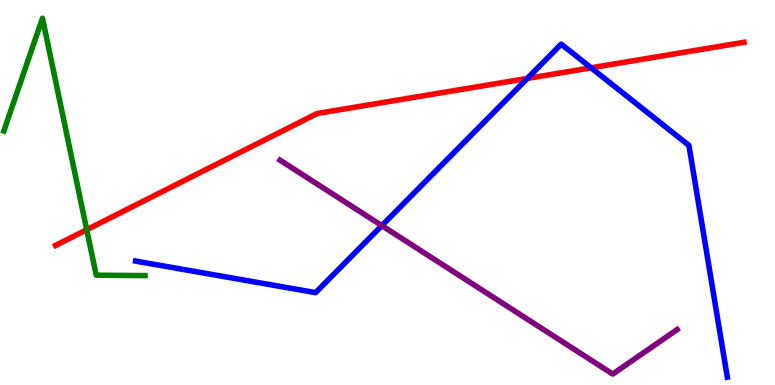[{'lines': ['blue', 'red'], 'intersections': [{'x': 6.8, 'y': 7.96}, {'x': 7.63, 'y': 8.24}]}, {'lines': ['green', 'red'], 'intersections': [{'x': 1.12, 'y': 4.03}]}, {'lines': ['purple', 'red'], 'intersections': []}, {'lines': ['blue', 'green'], 'intersections': []}, {'lines': ['blue', 'purple'], 'intersections': [{'x': 4.93, 'y': 4.14}]}, {'lines': ['green', 'purple'], 'intersections': []}]